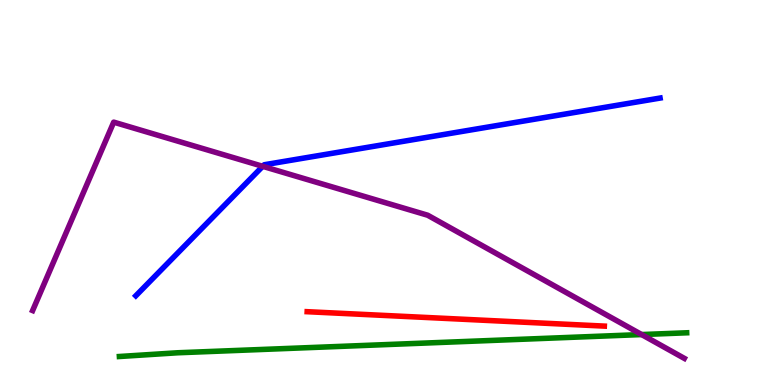[{'lines': ['blue', 'red'], 'intersections': []}, {'lines': ['green', 'red'], 'intersections': []}, {'lines': ['purple', 'red'], 'intersections': []}, {'lines': ['blue', 'green'], 'intersections': []}, {'lines': ['blue', 'purple'], 'intersections': [{'x': 3.39, 'y': 5.68}]}, {'lines': ['green', 'purple'], 'intersections': [{'x': 8.28, 'y': 1.31}]}]